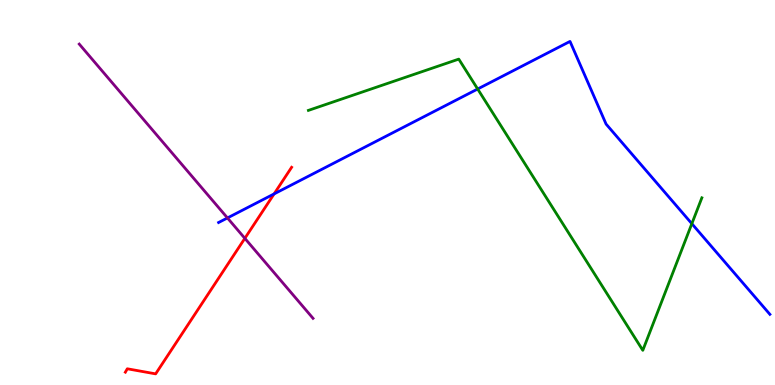[{'lines': ['blue', 'red'], 'intersections': [{'x': 3.54, 'y': 4.96}]}, {'lines': ['green', 'red'], 'intersections': []}, {'lines': ['purple', 'red'], 'intersections': [{'x': 3.16, 'y': 3.81}]}, {'lines': ['blue', 'green'], 'intersections': [{'x': 6.16, 'y': 7.69}, {'x': 8.93, 'y': 4.19}]}, {'lines': ['blue', 'purple'], 'intersections': [{'x': 2.93, 'y': 4.34}]}, {'lines': ['green', 'purple'], 'intersections': []}]